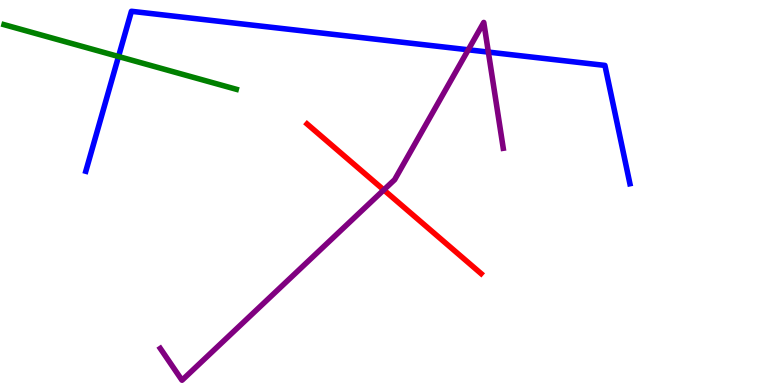[{'lines': ['blue', 'red'], 'intersections': []}, {'lines': ['green', 'red'], 'intersections': []}, {'lines': ['purple', 'red'], 'intersections': [{'x': 4.95, 'y': 5.07}]}, {'lines': ['blue', 'green'], 'intersections': [{'x': 1.53, 'y': 8.53}]}, {'lines': ['blue', 'purple'], 'intersections': [{'x': 6.04, 'y': 8.71}, {'x': 6.3, 'y': 8.65}]}, {'lines': ['green', 'purple'], 'intersections': []}]